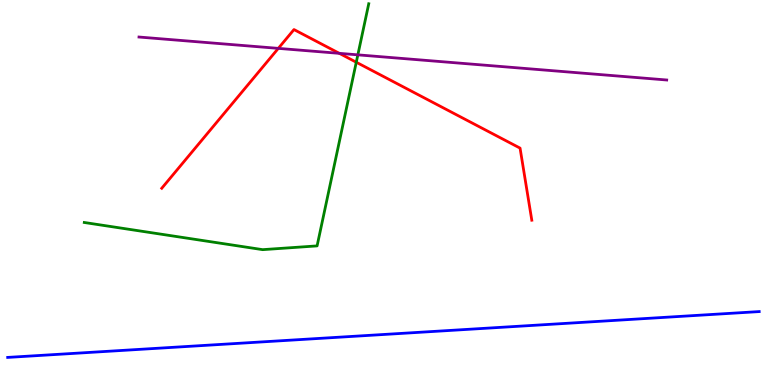[{'lines': ['blue', 'red'], 'intersections': []}, {'lines': ['green', 'red'], 'intersections': [{'x': 4.6, 'y': 8.38}]}, {'lines': ['purple', 'red'], 'intersections': [{'x': 3.59, 'y': 8.74}, {'x': 4.38, 'y': 8.61}]}, {'lines': ['blue', 'green'], 'intersections': []}, {'lines': ['blue', 'purple'], 'intersections': []}, {'lines': ['green', 'purple'], 'intersections': [{'x': 4.62, 'y': 8.58}]}]